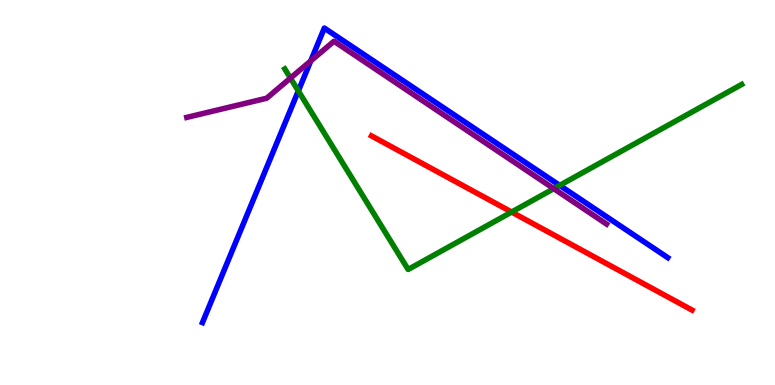[{'lines': ['blue', 'red'], 'intersections': []}, {'lines': ['green', 'red'], 'intersections': [{'x': 6.6, 'y': 4.49}]}, {'lines': ['purple', 'red'], 'intersections': []}, {'lines': ['blue', 'green'], 'intersections': [{'x': 3.85, 'y': 7.64}, {'x': 7.22, 'y': 5.18}]}, {'lines': ['blue', 'purple'], 'intersections': [{'x': 4.01, 'y': 8.42}]}, {'lines': ['green', 'purple'], 'intersections': [{'x': 3.75, 'y': 7.97}, {'x': 7.15, 'y': 5.1}]}]